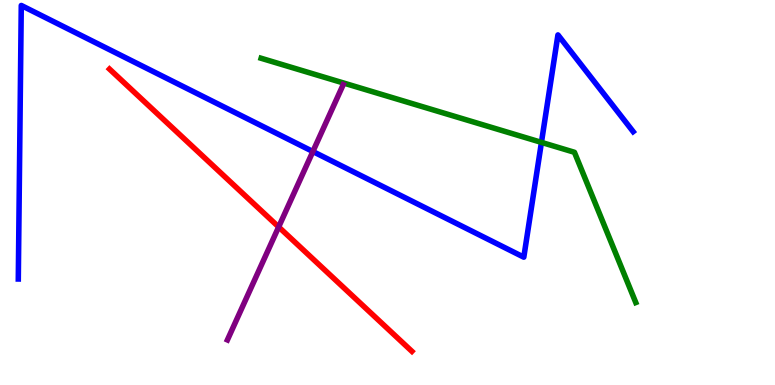[{'lines': ['blue', 'red'], 'intersections': []}, {'lines': ['green', 'red'], 'intersections': []}, {'lines': ['purple', 'red'], 'intersections': [{'x': 3.6, 'y': 4.11}]}, {'lines': ['blue', 'green'], 'intersections': [{'x': 6.99, 'y': 6.3}]}, {'lines': ['blue', 'purple'], 'intersections': [{'x': 4.04, 'y': 6.06}]}, {'lines': ['green', 'purple'], 'intersections': []}]